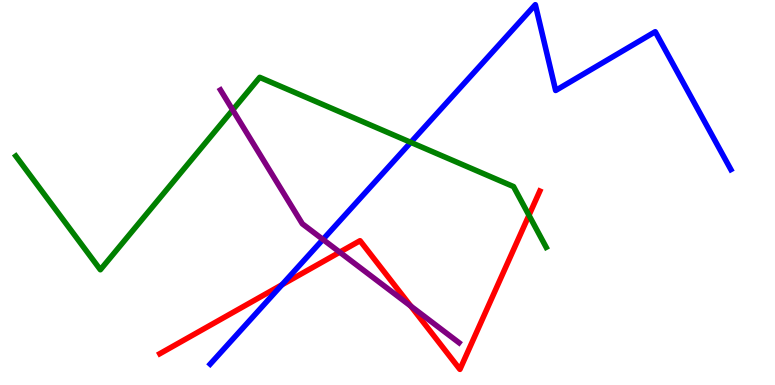[{'lines': ['blue', 'red'], 'intersections': [{'x': 3.64, 'y': 2.6}]}, {'lines': ['green', 'red'], 'intersections': [{'x': 6.83, 'y': 4.41}]}, {'lines': ['purple', 'red'], 'intersections': [{'x': 4.38, 'y': 3.45}, {'x': 5.3, 'y': 2.05}]}, {'lines': ['blue', 'green'], 'intersections': [{'x': 5.3, 'y': 6.3}]}, {'lines': ['blue', 'purple'], 'intersections': [{'x': 4.17, 'y': 3.78}]}, {'lines': ['green', 'purple'], 'intersections': [{'x': 3.0, 'y': 7.14}]}]